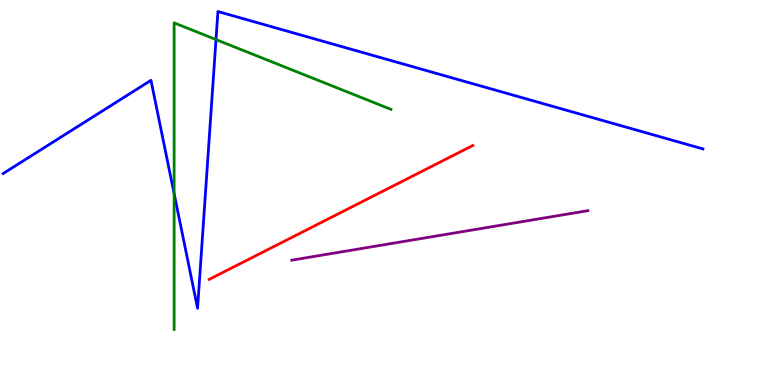[{'lines': ['blue', 'red'], 'intersections': []}, {'lines': ['green', 'red'], 'intersections': []}, {'lines': ['purple', 'red'], 'intersections': []}, {'lines': ['blue', 'green'], 'intersections': [{'x': 2.25, 'y': 4.97}, {'x': 2.79, 'y': 8.97}]}, {'lines': ['blue', 'purple'], 'intersections': []}, {'lines': ['green', 'purple'], 'intersections': []}]